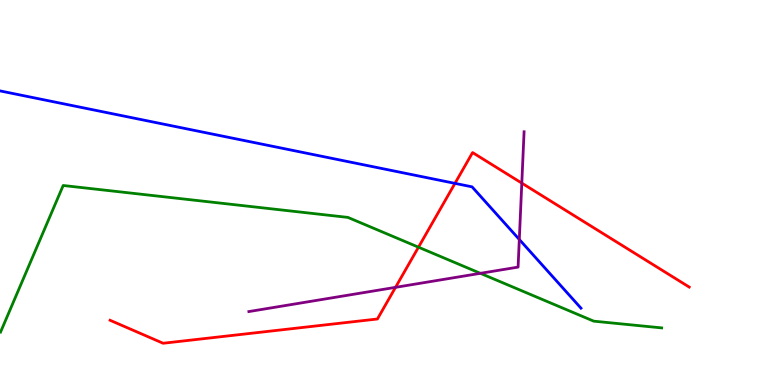[{'lines': ['blue', 'red'], 'intersections': [{'x': 5.87, 'y': 5.24}]}, {'lines': ['green', 'red'], 'intersections': [{'x': 5.4, 'y': 3.58}]}, {'lines': ['purple', 'red'], 'intersections': [{'x': 5.1, 'y': 2.54}, {'x': 6.73, 'y': 5.24}]}, {'lines': ['blue', 'green'], 'intersections': []}, {'lines': ['blue', 'purple'], 'intersections': [{'x': 6.7, 'y': 3.78}]}, {'lines': ['green', 'purple'], 'intersections': [{'x': 6.2, 'y': 2.9}]}]